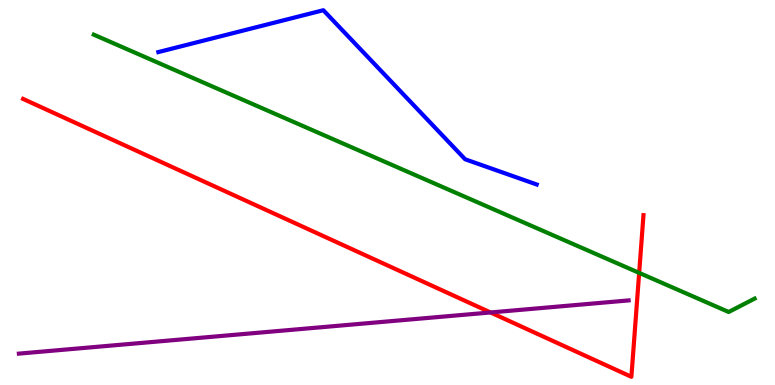[{'lines': ['blue', 'red'], 'intersections': []}, {'lines': ['green', 'red'], 'intersections': [{'x': 8.25, 'y': 2.91}]}, {'lines': ['purple', 'red'], 'intersections': [{'x': 6.33, 'y': 1.88}]}, {'lines': ['blue', 'green'], 'intersections': []}, {'lines': ['blue', 'purple'], 'intersections': []}, {'lines': ['green', 'purple'], 'intersections': []}]